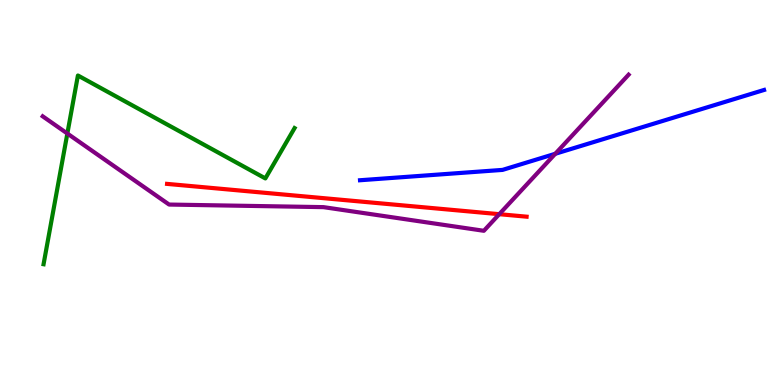[{'lines': ['blue', 'red'], 'intersections': []}, {'lines': ['green', 'red'], 'intersections': []}, {'lines': ['purple', 'red'], 'intersections': [{'x': 6.44, 'y': 4.44}]}, {'lines': ['blue', 'green'], 'intersections': []}, {'lines': ['blue', 'purple'], 'intersections': [{'x': 7.16, 'y': 6.01}]}, {'lines': ['green', 'purple'], 'intersections': [{'x': 0.869, 'y': 6.53}]}]